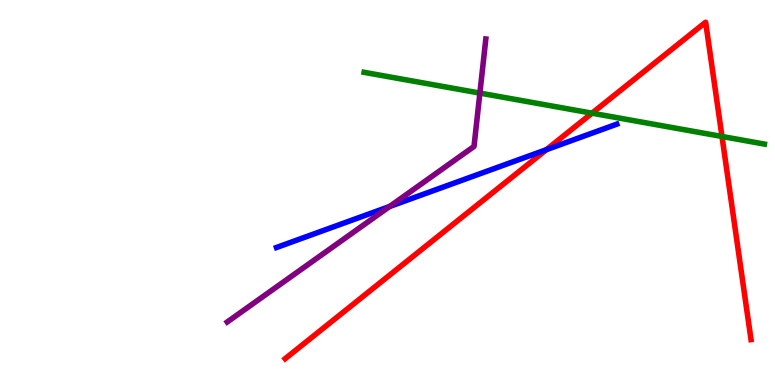[{'lines': ['blue', 'red'], 'intersections': [{'x': 7.05, 'y': 6.11}]}, {'lines': ['green', 'red'], 'intersections': [{'x': 7.64, 'y': 7.06}, {'x': 9.32, 'y': 6.46}]}, {'lines': ['purple', 'red'], 'intersections': []}, {'lines': ['blue', 'green'], 'intersections': []}, {'lines': ['blue', 'purple'], 'intersections': [{'x': 5.03, 'y': 4.64}]}, {'lines': ['green', 'purple'], 'intersections': [{'x': 6.19, 'y': 7.58}]}]